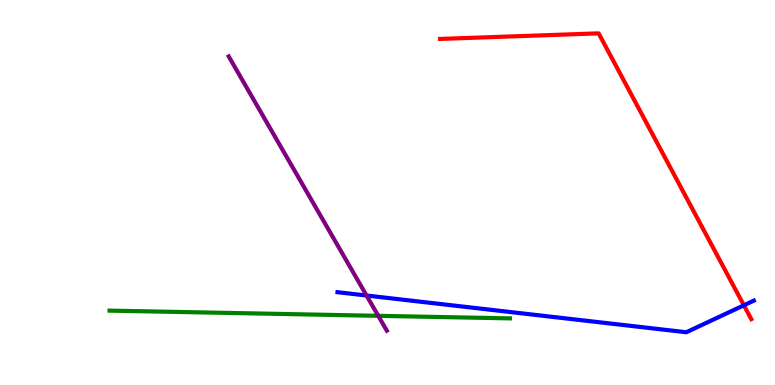[{'lines': ['blue', 'red'], 'intersections': [{'x': 9.6, 'y': 2.07}]}, {'lines': ['green', 'red'], 'intersections': []}, {'lines': ['purple', 'red'], 'intersections': []}, {'lines': ['blue', 'green'], 'intersections': []}, {'lines': ['blue', 'purple'], 'intersections': [{'x': 4.73, 'y': 2.32}]}, {'lines': ['green', 'purple'], 'intersections': [{'x': 4.88, 'y': 1.8}]}]